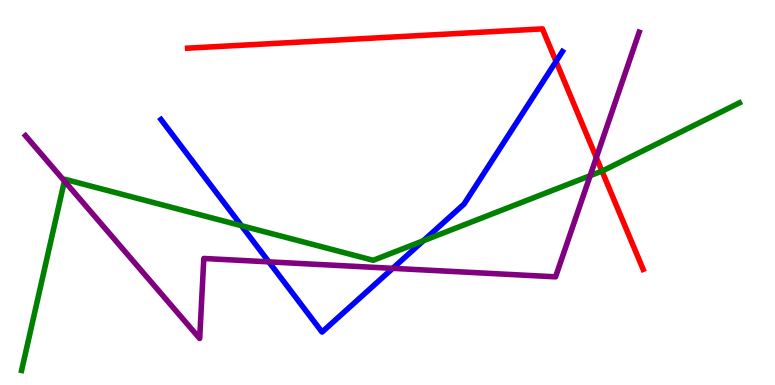[{'lines': ['blue', 'red'], 'intersections': [{'x': 7.17, 'y': 8.4}]}, {'lines': ['green', 'red'], 'intersections': [{'x': 7.77, 'y': 5.56}]}, {'lines': ['purple', 'red'], 'intersections': [{'x': 7.69, 'y': 5.91}]}, {'lines': ['blue', 'green'], 'intersections': [{'x': 3.12, 'y': 4.14}, {'x': 5.46, 'y': 3.75}]}, {'lines': ['blue', 'purple'], 'intersections': [{'x': 3.47, 'y': 3.2}, {'x': 5.07, 'y': 3.03}]}, {'lines': ['green', 'purple'], 'intersections': [{'x': 0.831, 'y': 5.3}, {'x': 7.61, 'y': 5.44}]}]